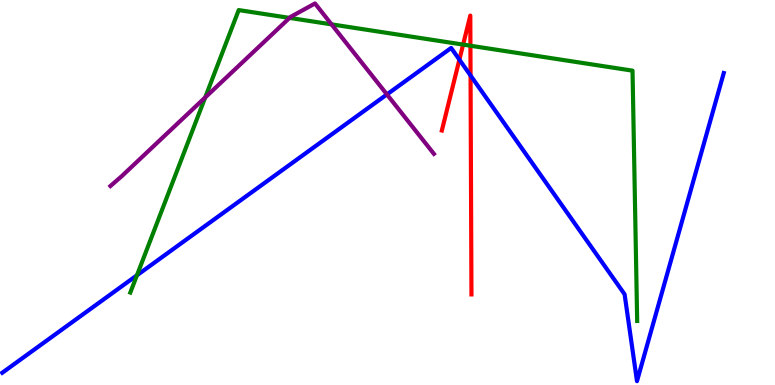[{'lines': ['blue', 'red'], 'intersections': [{'x': 5.93, 'y': 8.45}, {'x': 6.07, 'y': 8.04}]}, {'lines': ['green', 'red'], 'intersections': [{'x': 5.98, 'y': 8.84}, {'x': 6.07, 'y': 8.81}]}, {'lines': ['purple', 'red'], 'intersections': []}, {'lines': ['blue', 'green'], 'intersections': [{'x': 1.77, 'y': 2.85}]}, {'lines': ['blue', 'purple'], 'intersections': [{'x': 4.99, 'y': 7.55}]}, {'lines': ['green', 'purple'], 'intersections': [{'x': 2.65, 'y': 7.47}, {'x': 3.74, 'y': 9.54}, {'x': 4.28, 'y': 9.37}]}]